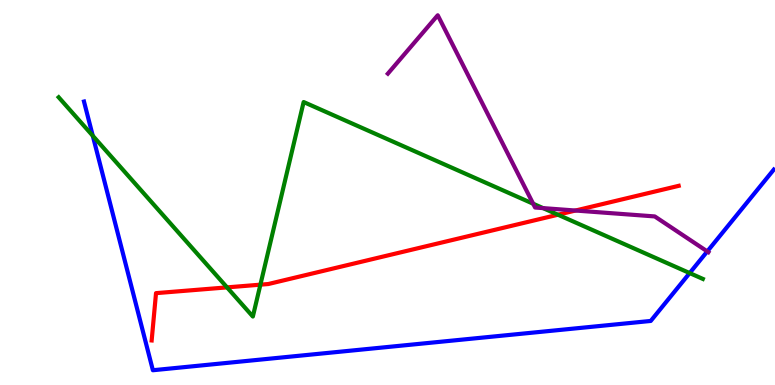[{'lines': ['blue', 'red'], 'intersections': []}, {'lines': ['green', 'red'], 'intersections': [{'x': 2.93, 'y': 2.54}, {'x': 3.36, 'y': 2.61}, {'x': 7.2, 'y': 4.42}]}, {'lines': ['purple', 'red'], 'intersections': [{'x': 7.43, 'y': 4.53}]}, {'lines': ['blue', 'green'], 'intersections': [{'x': 1.2, 'y': 6.47}, {'x': 8.9, 'y': 2.91}]}, {'lines': ['blue', 'purple'], 'intersections': [{'x': 9.13, 'y': 3.47}]}, {'lines': ['green', 'purple'], 'intersections': [{'x': 6.88, 'y': 4.71}, {'x': 7.01, 'y': 4.59}]}]